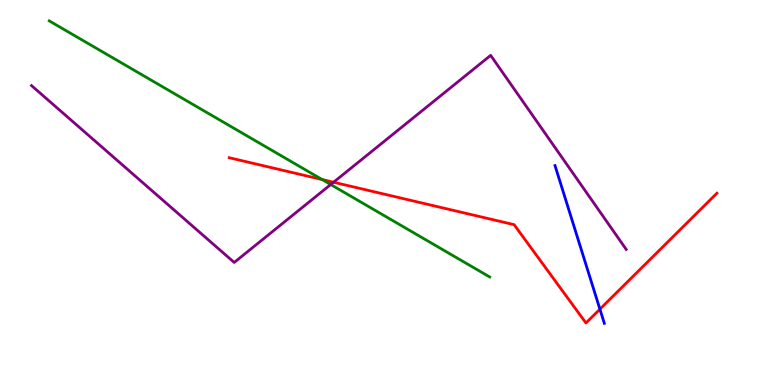[{'lines': ['blue', 'red'], 'intersections': [{'x': 7.74, 'y': 1.97}]}, {'lines': ['green', 'red'], 'intersections': [{'x': 4.16, 'y': 5.34}]}, {'lines': ['purple', 'red'], 'intersections': [{'x': 4.3, 'y': 5.27}]}, {'lines': ['blue', 'green'], 'intersections': []}, {'lines': ['blue', 'purple'], 'intersections': []}, {'lines': ['green', 'purple'], 'intersections': [{'x': 4.27, 'y': 5.21}]}]